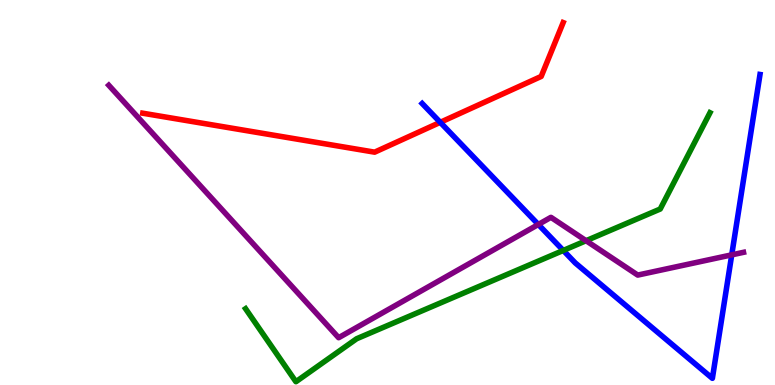[{'lines': ['blue', 'red'], 'intersections': [{'x': 5.68, 'y': 6.82}]}, {'lines': ['green', 'red'], 'intersections': []}, {'lines': ['purple', 'red'], 'intersections': []}, {'lines': ['blue', 'green'], 'intersections': [{'x': 7.27, 'y': 3.49}]}, {'lines': ['blue', 'purple'], 'intersections': [{'x': 6.95, 'y': 4.17}, {'x': 9.44, 'y': 3.38}]}, {'lines': ['green', 'purple'], 'intersections': [{'x': 7.56, 'y': 3.75}]}]